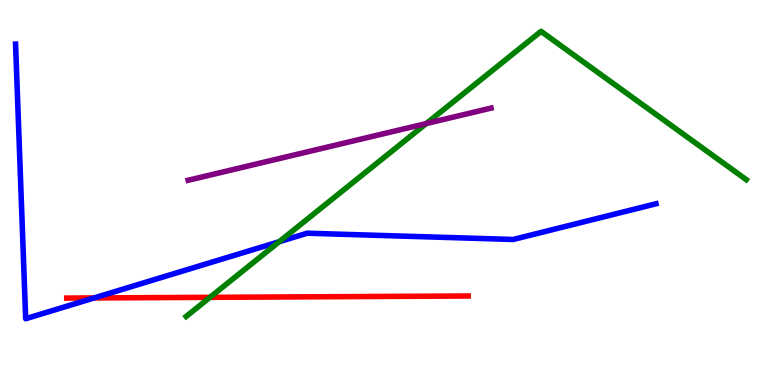[{'lines': ['blue', 'red'], 'intersections': [{'x': 1.21, 'y': 2.26}]}, {'lines': ['green', 'red'], 'intersections': [{'x': 2.71, 'y': 2.28}]}, {'lines': ['purple', 'red'], 'intersections': []}, {'lines': ['blue', 'green'], 'intersections': [{'x': 3.6, 'y': 3.72}]}, {'lines': ['blue', 'purple'], 'intersections': []}, {'lines': ['green', 'purple'], 'intersections': [{'x': 5.5, 'y': 6.79}]}]